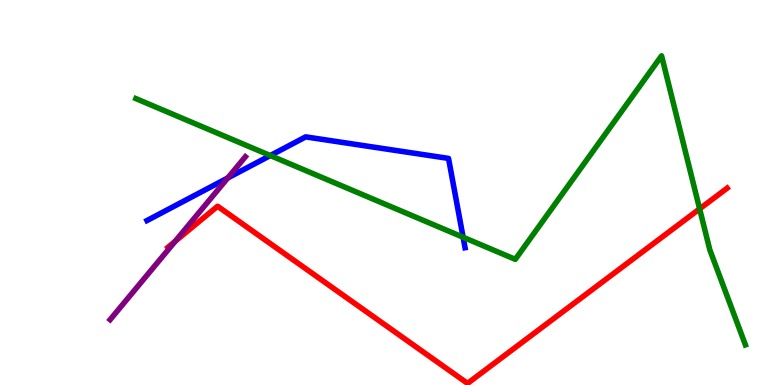[{'lines': ['blue', 'red'], 'intersections': []}, {'lines': ['green', 'red'], 'intersections': [{'x': 9.03, 'y': 4.58}]}, {'lines': ['purple', 'red'], 'intersections': [{'x': 2.26, 'y': 3.73}]}, {'lines': ['blue', 'green'], 'intersections': [{'x': 3.49, 'y': 5.96}, {'x': 5.98, 'y': 3.84}]}, {'lines': ['blue', 'purple'], 'intersections': [{'x': 2.94, 'y': 5.38}]}, {'lines': ['green', 'purple'], 'intersections': []}]